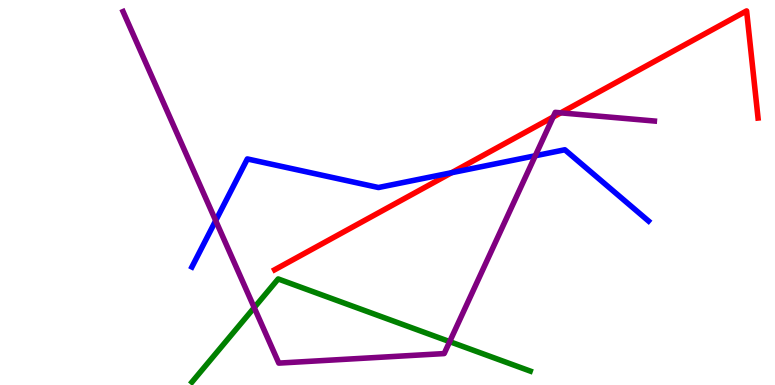[{'lines': ['blue', 'red'], 'intersections': [{'x': 5.83, 'y': 5.51}]}, {'lines': ['green', 'red'], 'intersections': []}, {'lines': ['purple', 'red'], 'intersections': [{'x': 7.14, 'y': 6.96}, {'x': 7.24, 'y': 7.07}]}, {'lines': ['blue', 'green'], 'intersections': []}, {'lines': ['blue', 'purple'], 'intersections': [{'x': 2.78, 'y': 4.27}, {'x': 6.91, 'y': 5.95}]}, {'lines': ['green', 'purple'], 'intersections': [{'x': 3.28, 'y': 2.01}, {'x': 5.8, 'y': 1.13}]}]